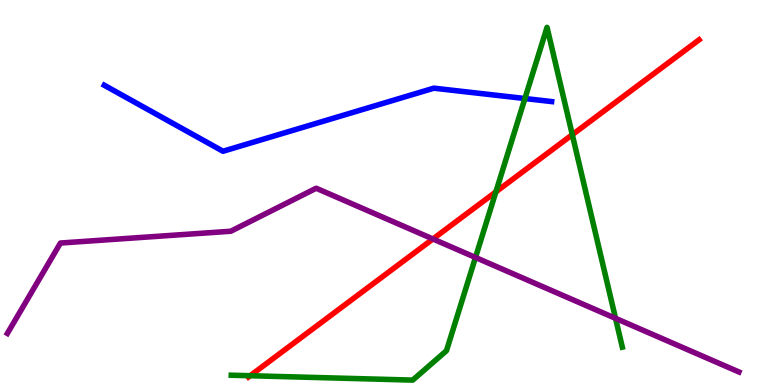[{'lines': ['blue', 'red'], 'intersections': []}, {'lines': ['green', 'red'], 'intersections': [{'x': 3.23, 'y': 0.241}, {'x': 6.4, 'y': 5.02}, {'x': 7.38, 'y': 6.5}]}, {'lines': ['purple', 'red'], 'intersections': [{'x': 5.59, 'y': 3.79}]}, {'lines': ['blue', 'green'], 'intersections': [{'x': 6.77, 'y': 7.44}]}, {'lines': ['blue', 'purple'], 'intersections': []}, {'lines': ['green', 'purple'], 'intersections': [{'x': 6.14, 'y': 3.31}, {'x': 7.94, 'y': 1.73}]}]